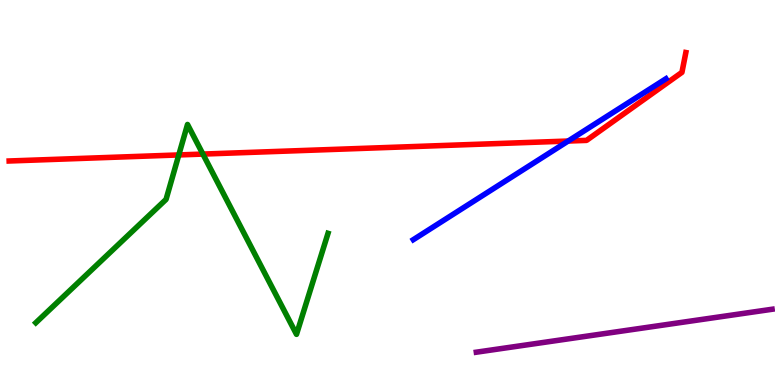[{'lines': ['blue', 'red'], 'intersections': [{'x': 7.33, 'y': 6.34}]}, {'lines': ['green', 'red'], 'intersections': [{'x': 2.31, 'y': 5.98}, {'x': 2.62, 'y': 6.0}]}, {'lines': ['purple', 'red'], 'intersections': []}, {'lines': ['blue', 'green'], 'intersections': []}, {'lines': ['blue', 'purple'], 'intersections': []}, {'lines': ['green', 'purple'], 'intersections': []}]